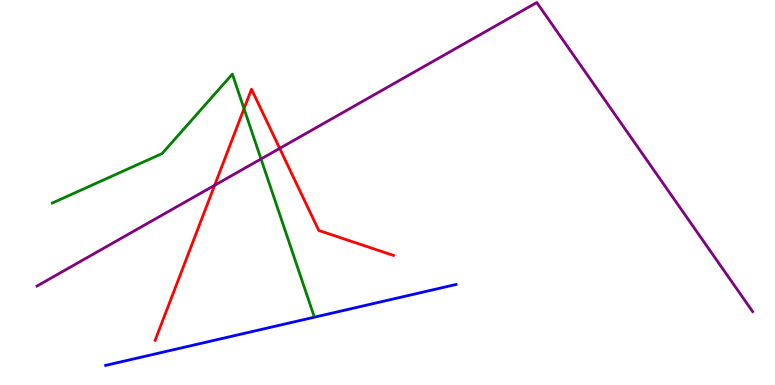[{'lines': ['blue', 'red'], 'intersections': []}, {'lines': ['green', 'red'], 'intersections': [{'x': 3.15, 'y': 7.18}]}, {'lines': ['purple', 'red'], 'intersections': [{'x': 2.77, 'y': 5.19}, {'x': 3.61, 'y': 6.15}]}, {'lines': ['blue', 'green'], 'intersections': []}, {'lines': ['blue', 'purple'], 'intersections': []}, {'lines': ['green', 'purple'], 'intersections': [{'x': 3.37, 'y': 5.87}]}]